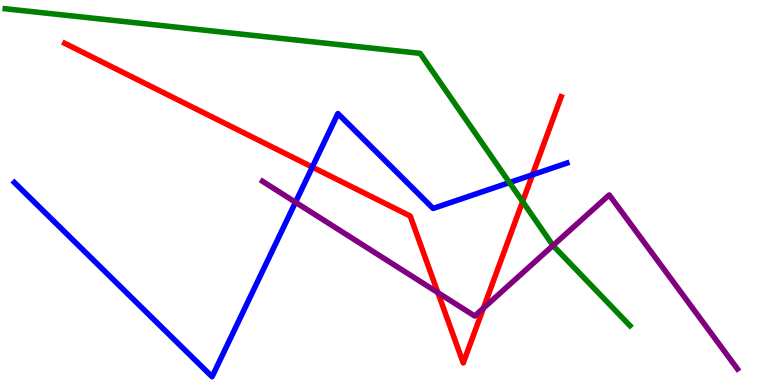[{'lines': ['blue', 'red'], 'intersections': [{'x': 4.03, 'y': 5.66}, {'x': 6.87, 'y': 5.46}]}, {'lines': ['green', 'red'], 'intersections': [{'x': 6.74, 'y': 4.76}]}, {'lines': ['purple', 'red'], 'intersections': [{'x': 5.65, 'y': 2.4}, {'x': 6.24, 'y': 2.0}]}, {'lines': ['blue', 'green'], 'intersections': [{'x': 6.57, 'y': 5.26}]}, {'lines': ['blue', 'purple'], 'intersections': [{'x': 3.81, 'y': 4.75}]}, {'lines': ['green', 'purple'], 'intersections': [{'x': 7.14, 'y': 3.62}]}]